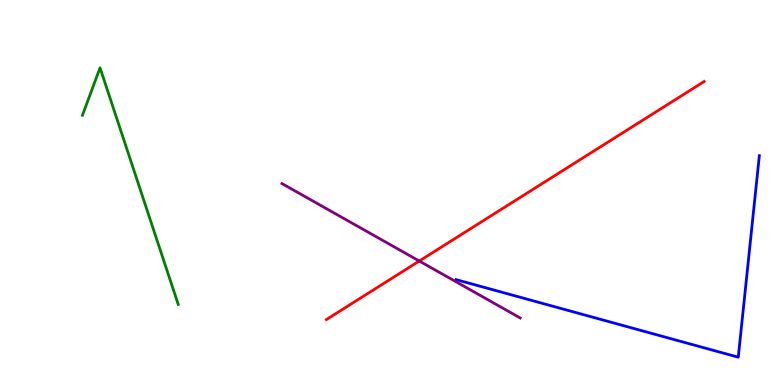[{'lines': ['blue', 'red'], 'intersections': []}, {'lines': ['green', 'red'], 'intersections': []}, {'lines': ['purple', 'red'], 'intersections': [{'x': 5.41, 'y': 3.22}]}, {'lines': ['blue', 'green'], 'intersections': []}, {'lines': ['blue', 'purple'], 'intersections': []}, {'lines': ['green', 'purple'], 'intersections': []}]